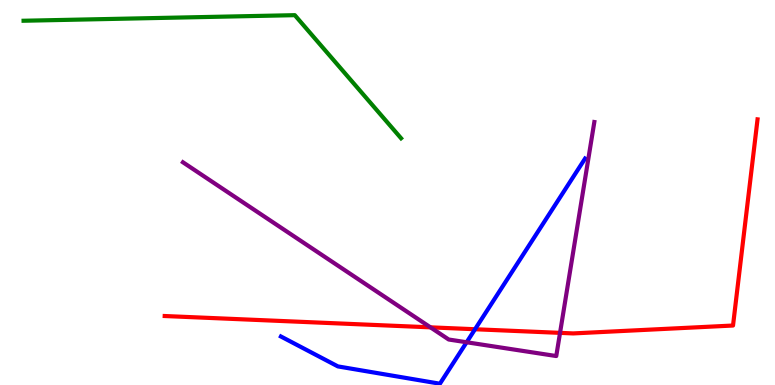[{'lines': ['blue', 'red'], 'intersections': [{'x': 6.13, 'y': 1.45}]}, {'lines': ['green', 'red'], 'intersections': []}, {'lines': ['purple', 'red'], 'intersections': [{'x': 5.55, 'y': 1.5}, {'x': 7.23, 'y': 1.35}]}, {'lines': ['blue', 'green'], 'intersections': []}, {'lines': ['blue', 'purple'], 'intersections': [{'x': 6.02, 'y': 1.11}]}, {'lines': ['green', 'purple'], 'intersections': []}]